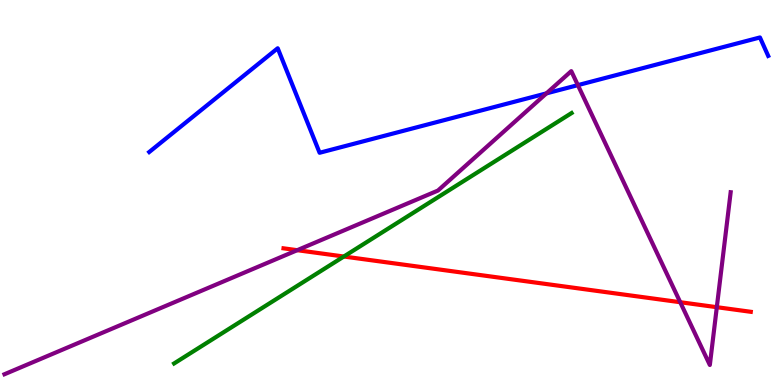[{'lines': ['blue', 'red'], 'intersections': []}, {'lines': ['green', 'red'], 'intersections': [{'x': 4.44, 'y': 3.34}]}, {'lines': ['purple', 'red'], 'intersections': [{'x': 3.84, 'y': 3.5}, {'x': 8.78, 'y': 2.15}, {'x': 9.25, 'y': 2.02}]}, {'lines': ['blue', 'green'], 'intersections': []}, {'lines': ['blue', 'purple'], 'intersections': [{'x': 7.05, 'y': 7.57}, {'x': 7.46, 'y': 7.79}]}, {'lines': ['green', 'purple'], 'intersections': []}]